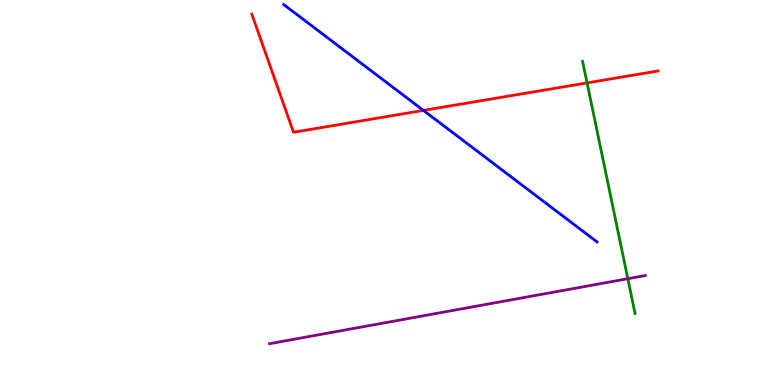[{'lines': ['blue', 'red'], 'intersections': [{'x': 5.46, 'y': 7.13}]}, {'lines': ['green', 'red'], 'intersections': [{'x': 7.58, 'y': 7.85}]}, {'lines': ['purple', 'red'], 'intersections': []}, {'lines': ['blue', 'green'], 'intersections': []}, {'lines': ['blue', 'purple'], 'intersections': []}, {'lines': ['green', 'purple'], 'intersections': [{'x': 8.1, 'y': 2.76}]}]